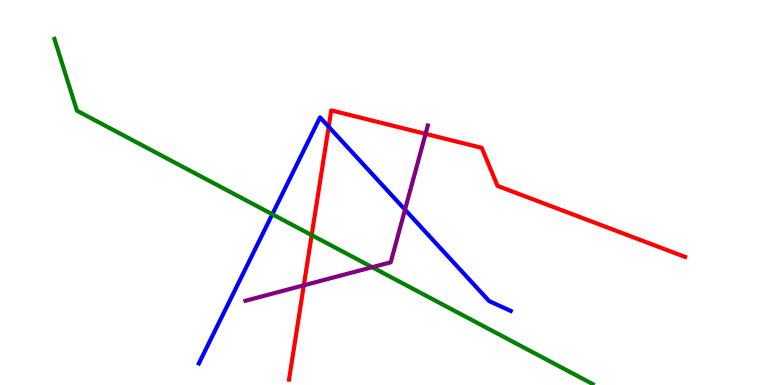[{'lines': ['blue', 'red'], 'intersections': [{'x': 4.24, 'y': 6.71}]}, {'lines': ['green', 'red'], 'intersections': [{'x': 4.02, 'y': 3.89}]}, {'lines': ['purple', 'red'], 'intersections': [{'x': 3.92, 'y': 2.59}, {'x': 5.49, 'y': 6.52}]}, {'lines': ['blue', 'green'], 'intersections': [{'x': 3.51, 'y': 4.43}]}, {'lines': ['blue', 'purple'], 'intersections': [{'x': 5.23, 'y': 4.55}]}, {'lines': ['green', 'purple'], 'intersections': [{'x': 4.8, 'y': 3.06}]}]